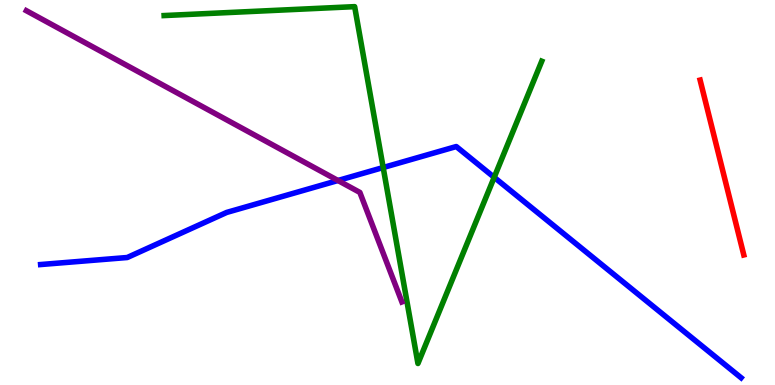[{'lines': ['blue', 'red'], 'intersections': []}, {'lines': ['green', 'red'], 'intersections': []}, {'lines': ['purple', 'red'], 'intersections': []}, {'lines': ['blue', 'green'], 'intersections': [{'x': 4.94, 'y': 5.65}, {'x': 6.38, 'y': 5.39}]}, {'lines': ['blue', 'purple'], 'intersections': [{'x': 4.36, 'y': 5.31}]}, {'lines': ['green', 'purple'], 'intersections': []}]